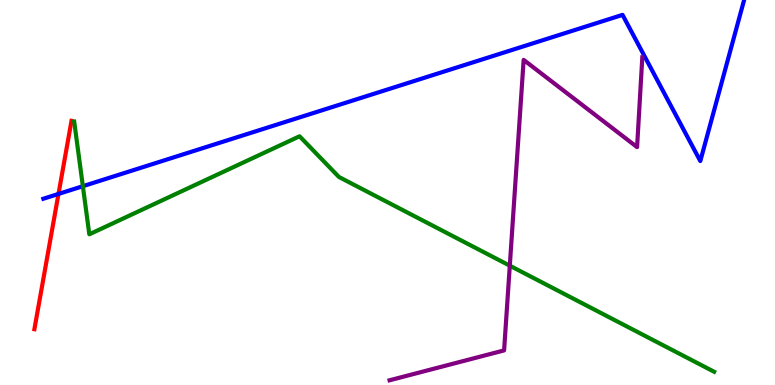[{'lines': ['blue', 'red'], 'intersections': [{'x': 0.755, 'y': 4.96}]}, {'lines': ['green', 'red'], 'intersections': []}, {'lines': ['purple', 'red'], 'intersections': []}, {'lines': ['blue', 'green'], 'intersections': [{'x': 1.07, 'y': 5.16}]}, {'lines': ['blue', 'purple'], 'intersections': []}, {'lines': ['green', 'purple'], 'intersections': [{'x': 6.58, 'y': 3.1}]}]